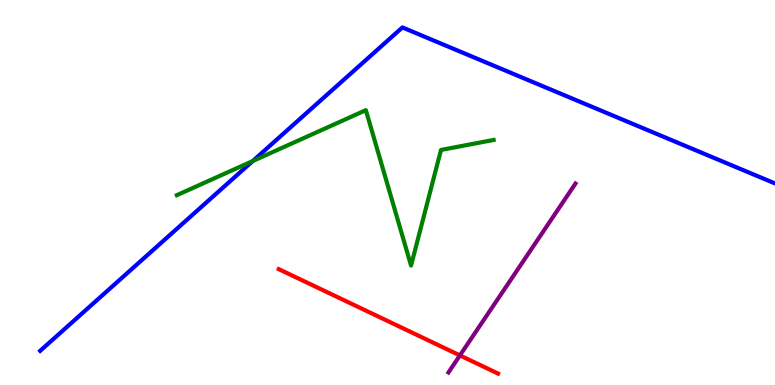[{'lines': ['blue', 'red'], 'intersections': []}, {'lines': ['green', 'red'], 'intersections': []}, {'lines': ['purple', 'red'], 'intersections': [{'x': 5.93, 'y': 0.769}]}, {'lines': ['blue', 'green'], 'intersections': [{'x': 3.26, 'y': 5.82}]}, {'lines': ['blue', 'purple'], 'intersections': []}, {'lines': ['green', 'purple'], 'intersections': []}]